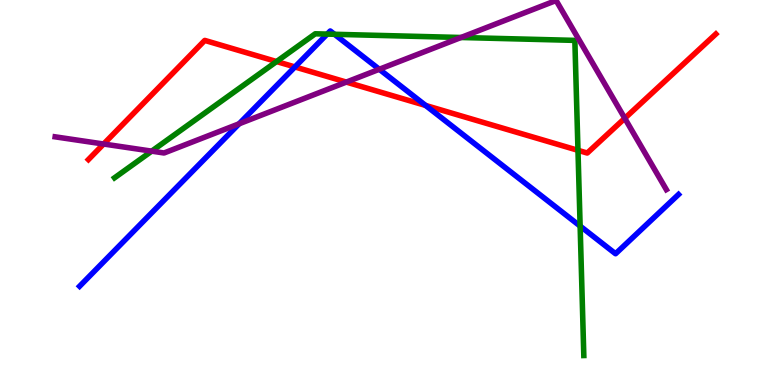[{'lines': ['blue', 'red'], 'intersections': [{'x': 3.81, 'y': 8.26}, {'x': 5.49, 'y': 7.26}]}, {'lines': ['green', 'red'], 'intersections': [{'x': 3.57, 'y': 8.4}, {'x': 7.46, 'y': 6.1}]}, {'lines': ['purple', 'red'], 'intersections': [{'x': 1.34, 'y': 6.26}, {'x': 4.47, 'y': 7.87}, {'x': 8.06, 'y': 6.93}]}, {'lines': ['blue', 'green'], 'intersections': [{'x': 4.22, 'y': 9.11}, {'x': 4.32, 'y': 9.11}, {'x': 7.49, 'y': 4.13}]}, {'lines': ['blue', 'purple'], 'intersections': [{'x': 3.09, 'y': 6.78}, {'x': 4.89, 'y': 8.2}]}, {'lines': ['green', 'purple'], 'intersections': [{'x': 1.96, 'y': 6.07}, {'x': 5.95, 'y': 9.03}]}]